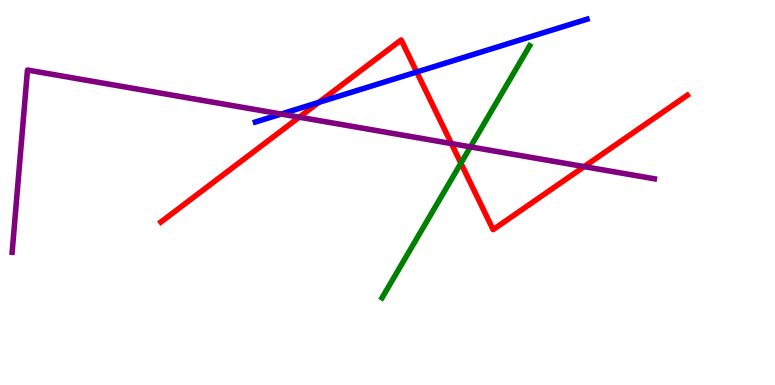[{'lines': ['blue', 'red'], 'intersections': [{'x': 4.11, 'y': 7.34}, {'x': 5.38, 'y': 8.13}]}, {'lines': ['green', 'red'], 'intersections': [{'x': 5.95, 'y': 5.76}]}, {'lines': ['purple', 'red'], 'intersections': [{'x': 3.86, 'y': 6.96}, {'x': 5.82, 'y': 6.27}, {'x': 7.54, 'y': 5.67}]}, {'lines': ['blue', 'green'], 'intersections': []}, {'lines': ['blue', 'purple'], 'intersections': [{'x': 3.63, 'y': 7.04}]}, {'lines': ['green', 'purple'], 'intersections': [{'x': 6.07, 'y': 6.18}]}]